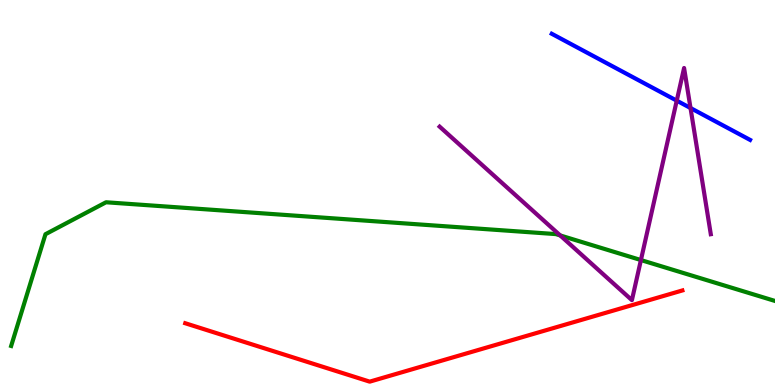[{'lines': ['blue', 'red'], 'intersections': []}, {'lines': ['green', 'red'], 'intersections': []}, {'lines': ['purple', 'red'], 'intersections': []}, {'lines': ['blue', 'green'], 'intersections': []}, {'lines': ['blue', 'purple'], 'intersections': [{'x': 8.73, 'y': 7.39}, {'x': 8.91, 'y': 7.19}]}, {'lines': ['green', 'purple'], 'intersections': [{'x': 7.23, 'y': 3.88}, {'x': 8.27, 'y': 3.25}]}]